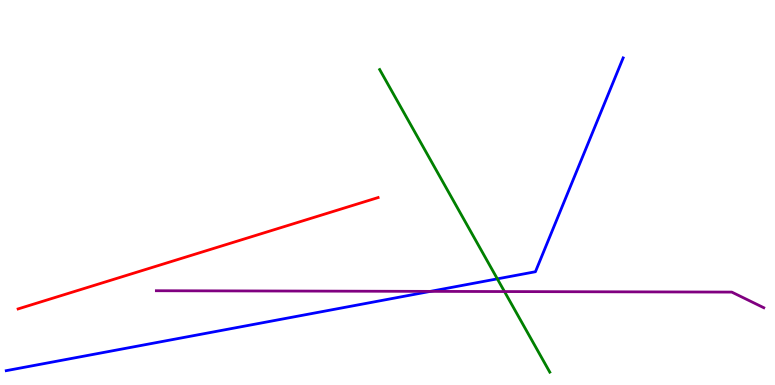[{'lines': ['blue', 'red'], 'intersections': []}, {'lines': ['green', 'red'], 'intersections': []}, {'lines': ['purple', 'red'], 'intersections': []}, {'lines': ['blue', 'green'], 'intersections': [{'x': 6.42, 'y': 2.76}]}, {'lines': ['blue', 'purple'], 'intersections': [{'x': 5.55, 'y': 2.43}]}, {'lines': ['green', 'purple'], 'intersections': [{'x': 6.51, 'y': 2.43}]}]